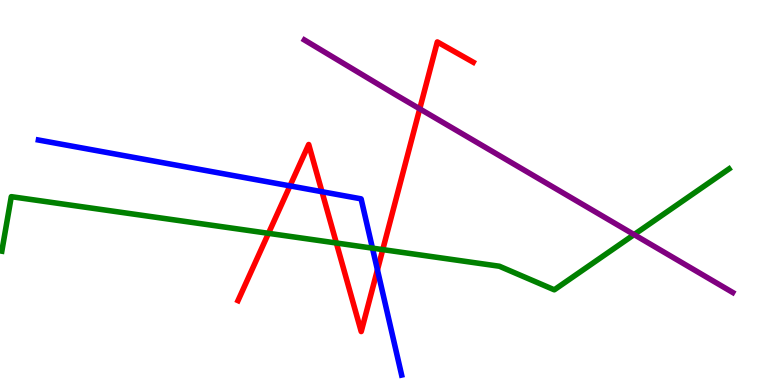[{'lines': ['blue', 'red'], 'intersections': [{'x': 3.74, 'y': 5.17}, {'x': 4.15, 'y': 5.02}, {'x': 4.87, 'y': 2.99}]}, {'lines': ['green', 'red'], 'intersections': [{'x': 3.46, 'y': 3.94}, {'x': 4.34, 'y': 3.69}, {'x': 4.94, 'y': 3.52}]}, {'lines': ['purple', 'red'], 'intersections': [{'x': 5.42, 'y': 7.17}]}, {'lines': ['blue', 'green'], 'intersections': [{'x': 4.81, 'y': 3.55}]}, {'lines': ['blue', 'purple'], 'intersections': []}, {'lines': ['green', 'purple'], 'intersections': [{'x': 8.18, 'y': 3.91}]}]